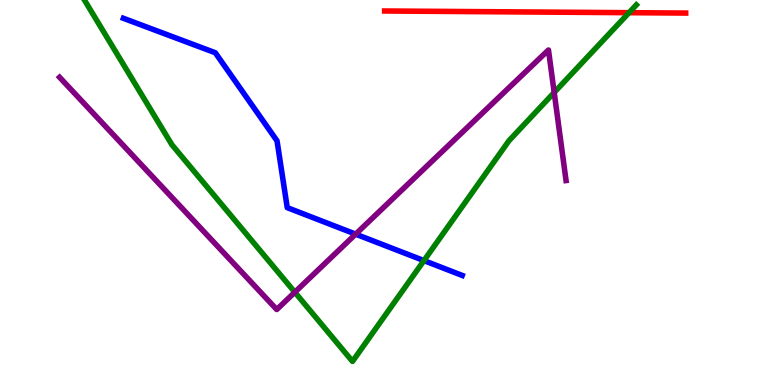[{'lines': ['blue', 'red'], 'intersections': []}, {'lines': ['green', 'red'], 'intersections': [{'x': 8.12, 'y': 9.67}]}, {'lines': ['purple', 'red'], 'intersections': []}, {'lines': ['blue', 'green'], 'intersections': [{'x': 5.47, 'y': 3.23}]}, {'lines': ['blue', 'purple'], 'intersections': [{'x': 4.59, 'y': 3.92}]}, {'lines': ['green', 'purple'], 'intersections': [{'x': 3.8, 'y': 2.41}, {'x': 7.15, 'y': 7.6}]}]